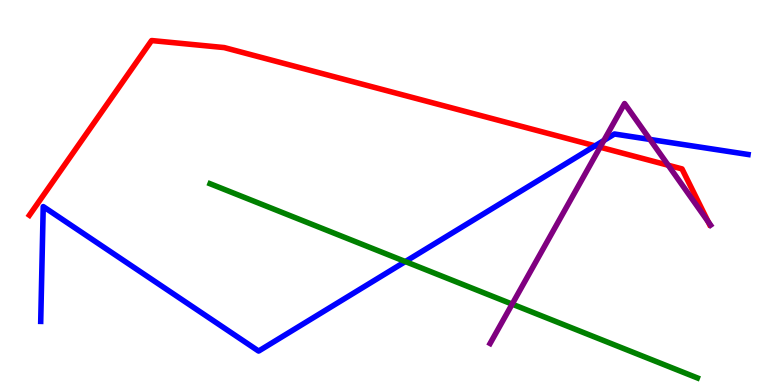[{'lines': ['blue', 'red'], 'intersections': [{'x': 7.68, 'y': 6.21}]}, {'lines': ['green', 'red'], 'intersections': []}, {'lines': ['purple', 'red'], 'intersections': [{'x': 7.74, 'y': 6.18}, {'x': 8.62, 'y': 5.71}, {'x': 9.14, 'y': 4.24}]}, {'lines': ['blue', 'green'], 'intersections': [{'x': 5.23, 'y': 3.21}]}, {'lines': ['blue', 'purple'], 'intersections': [{'x': 7.79, 'y': 6.35}, {'x': 8.39, 'y': 6.38}]}, {'lines': ['green', 'purple'], 'intersections': [{'x': 6.61, 'y': 2.1}]}]